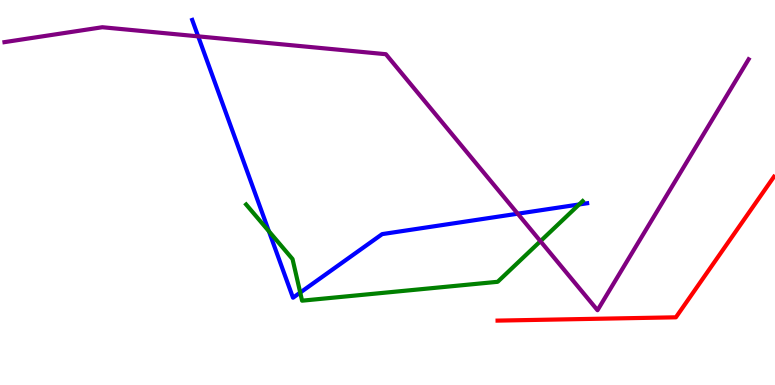[{'lines': ['blue', 'red'], 'intersections': []}, {'lines': ['green', 'red'], 'intersections': []}, {'lines': ['purple', 'red'], 'intersections': []}, {'lines': ['blue', 'green'], 'intersections': [{'x': 3.47, 'y': 3.99}, {'x': 3.87, 'y': 2.4}, {'x': 7.47, 'y': 4.69}]}, {'lines': ['blue', 'purple'], 'intersections': [{'x': 2.56, 'y': 9.06}, {'x': 6.68, 'y': 4.45}]}, {'lines': ['green', 'purple'], 'intersections': [{'x': 6.97, 'y': 3.74}]}]